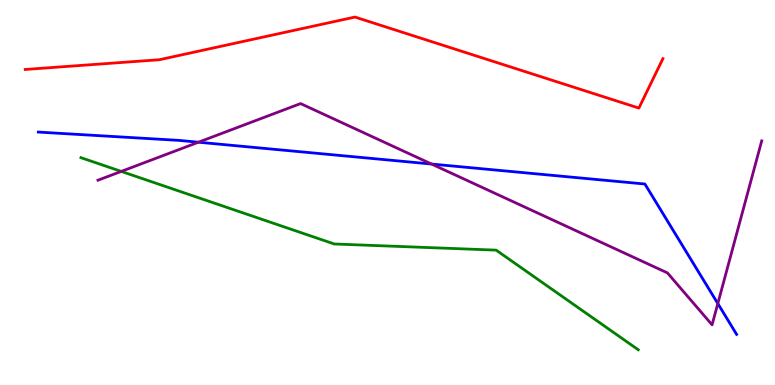[{'lines': ['blue', 'red'], 'intersections': []}, {'lines': ['green', 'red'], 'intersections': []}, {'lines': ['purple', 'red'], 'intersections': []}, {'lines': ['blue', 'green'], 'intersections': []}, {'lines': ['blue', 'purple'], 'intersections': [{'x': 2.56, 'y': 6.31}, {'x': 5.57, 'y': 5.74}, {'x': 9.26, 'y': 2.12}]}, {'lines': ['green', 'purple'], 'intersections': [{'x': 1.56, 'y': 5.55}]}]